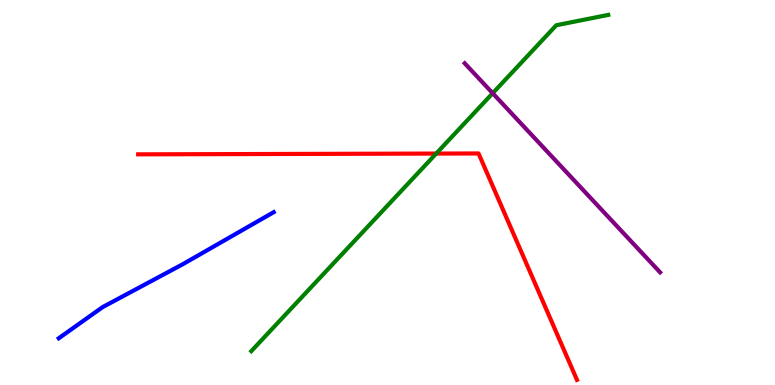[{'lines': ['blue', 'red'], 'intersections': []}, {'lines': ['green', 'red'], 'intersections': [{'x': 5.63, 'y': 6.01}]}, {'lines': ['purple', 'red'], 'intersections': []}, {'lines': ['blue', 'green'], 'intersections': []}, {'lines': ['blue', 'purple'], 'intersections': []}, {'lines': ['green', 'purple'], 'intersections': [{'x': 6.36, 'y': 7.58}]}]